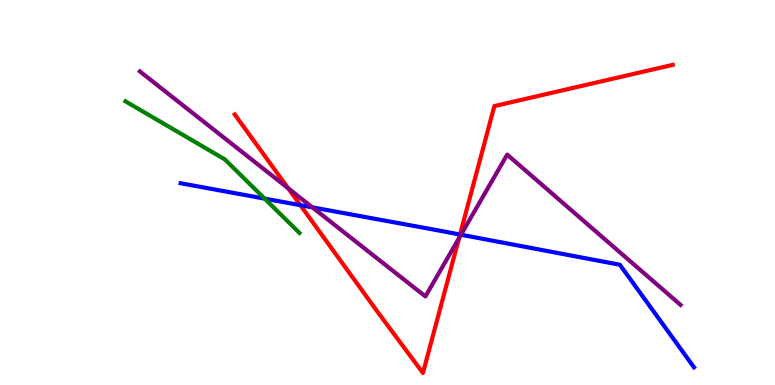[{'lines': ['blue', 'red'], 'intersections': [{'x': 3.88, 'y': 4.67}, {'x': 5.94, 'y': 3.91}]}, {'lines': ['green', 'red'], 'intersections': []}, {'lines': ['purple', 'red'], 'intersections': [{'x': 3.72, 'y': 5.11}, {'x': 5.92, 'y': 3.82}]}, {'lines': ['blue', 'green'], 'intersections': [{'x': 3.41, 'y': 4.84}]}, {'lines': ['blue', 'purple'], 'intersections': [{'x': 4.03, 'y': 4.61}, {'x': 5.95, 'y': 3.9}]}, {'lines': ['green', 'purple'], 'intersections': []}]